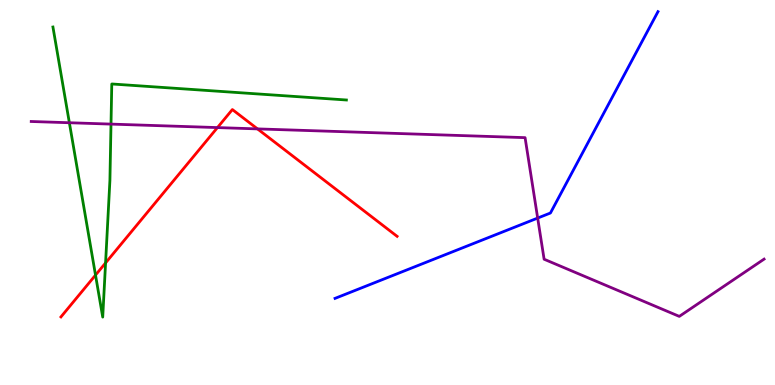[{'lines': ['blue', 'red'], 'intersections': []}, {'lines': ['green', 'red'], 'intersections': [{'x': 1.23, 'y': 2.85}, {'x': 1.36, 'y': 3.17}]}, {'lines': ['purple', 'red'], 'intersections': [{'x': 2.81, 'y': 6.69}, {'x': 3.32, 'y': 6.65}]}, {'lines': ['blue', 'green'], 'intersections': []}, {'lines': ['blue', 'purple'], 'intersections': [{'x': 6.94, 'y': 4.34}]}, {'lines': ['green', 'purple'], 'intersections': [{'x': 0.895, 'y': 6.81}, {'x': 1.43, 'y': 6.78}]}]